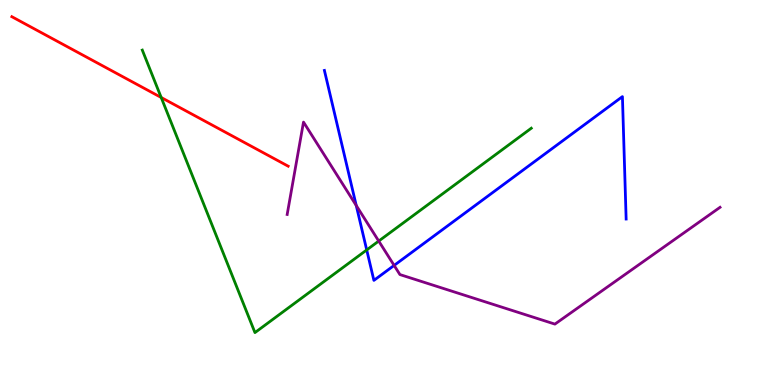[{'lines': ['blue', 'red'], 'intersections': []}, {'lines': ['green', 'red'], 'intersections': [{'x': 2.08, 'y': 7.47}]}, {'lines': ['purple', 'red'], 'intersections': []}, {'lines': ['blue', 'green'], 'intersections': [{'x': 4.73, 'y': 3.51}]}, {'lines': ['blue', 'purple'], 'intersections': [{'x': 4.6, 'y': 4.66}, {'x': 5.09, 'y': 3.11}]}, {'lines': ['green', 'purple'], 'intersections': [{'x': 4.89, 'y': 3.74}]}]